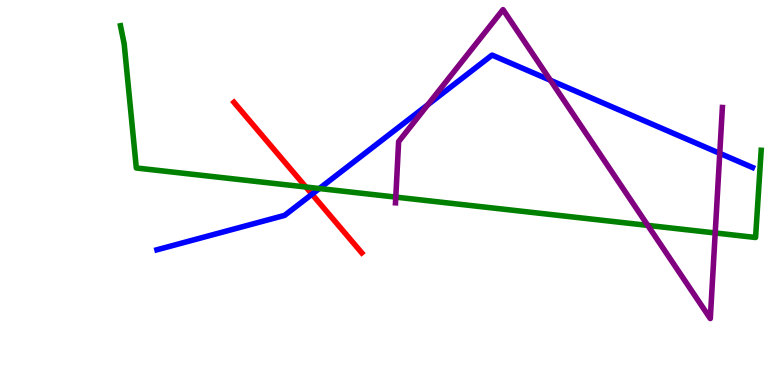[{'lines': ['blue', 'red'], 'intersections': [{'x': 4.03, 'y': 4.96}]}, {'lines': ['green', 'red'], 'intersections': [{'x': 3.95, 'y': 5.14}]}, {'lines': ['purple', 'red'], 'intersections': []}, {'lines': ['blue', 'green'], 'intersections': [{'x': 4.12, 'y': 5.1}]}, {'lines': ['blue', 'purple'], 'intersections': [{'x': 5.52, 'y': 7.28}, {'x': 7.1, 'y': 7.92}, {'x': 9.29, 'y': 6.02}]}, {'lines': ['green', 'purple'], 'intersections': [{'x': 5.11, 'y': 4.88}, {'x': 8.36, 'y': 4.15}, {'x': 9.23, 'y': 3.95}]}]